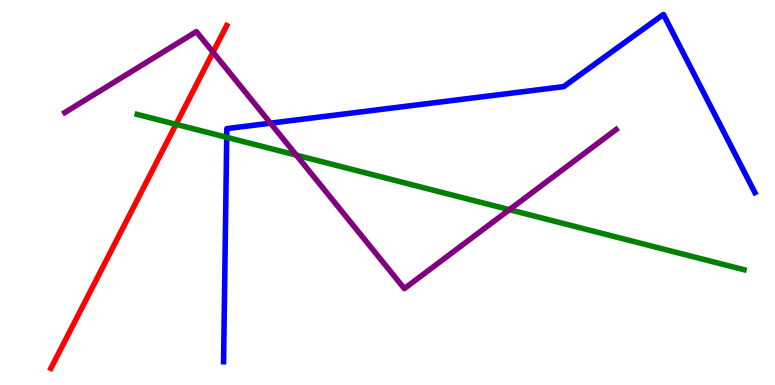[{'lines': ['blue', 'red'], 'intersections': []}, {'lines': ['green', 'red'], 'intersections': [{'x': 2.27, 'y': 6.77}]}, {'lines': ['purple', 'red'], 'intersections': [{'x': 2.75, 'y': 8.64}]}, {'lines': ['blue', 'green'], 'intersections': [{'x': 2.93, 'y': 6.43}]}, {'lines': ['blue', 'purple'], 'intersections': [{'x': 3.49, 'y': 6.8}]}, {'lines': ['green', 'purple'], 'intersections': [{'x': 3.82, 'y': 5.97}, {'x': 6.57, 'y': 4.55}]}]